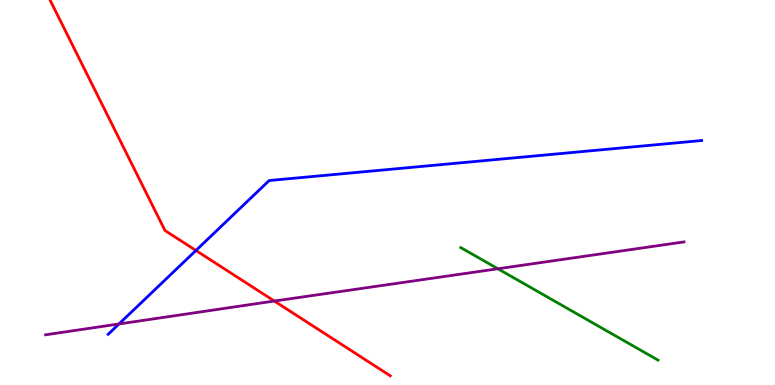[{'lines': ['blue', 'red'], 'intersections': [{'x': 2.53, 'y': 3.49}]}, {'lines': ['green', 'red'], 'intersections': []}, {'lines': ['purple', 'red'], 'intersections': [{'x': 3.54, 'y': 2.18}]}, {'lines': ['blue', 'green'], 'intersections': []}, {'lines': ['blue', 'purple'], 'intersections': [{'x': 1.54, 'y': 1.59}]}, {'lines': ['green', 'purple'], 'intersections': [{'x': 6.42, 'y': 3.02}]}]